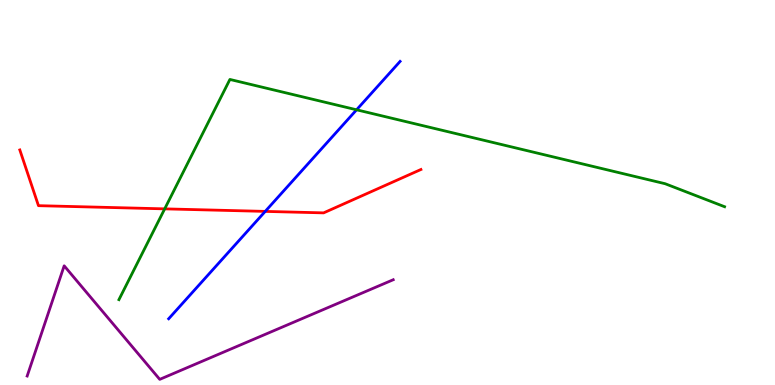[{'lines': ['blue', 'red'], 'intersections': [{'x': 3.42, 'y': 4.51}]}, {'lines': ['green', 'red'], 'intersections': [{'x': 2.13, 'y': 4.58}]}, {'lines': ['purple', 'red'], 'intersections': []}, {'lines': ['blue', 'green'], 'intersections': [{'x': 4.6, 'y': 7.15}]}, {'lines': ['blue', 'purple'], 'intersections': []}, {'lines': ['green', 'purple'], 'intersections': []}]